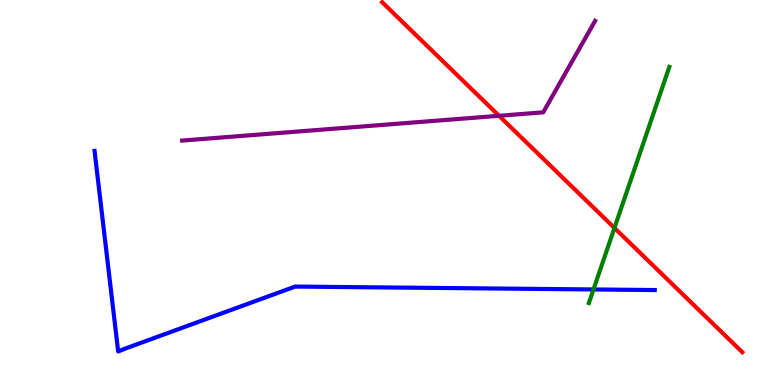[{'lines': ['blue', 'red'], 'intersections': []}, {'lines': ['green', 'red'], 'intersections': [{'x': 7.93, 'y': 4.08}]}, {'lines': ['purple', 'red'], 'intersections': [{'x': 6.44, 'y': 6.99}]}, {'lines': ['blue', 'green'], 'intersections': [{'x': 7.66, 'y': 2.48}]}, {'lines': ['blue', 'purple'], 'intersections': []}, {'lines': ['green', 'purple'], 'intersections': []}]